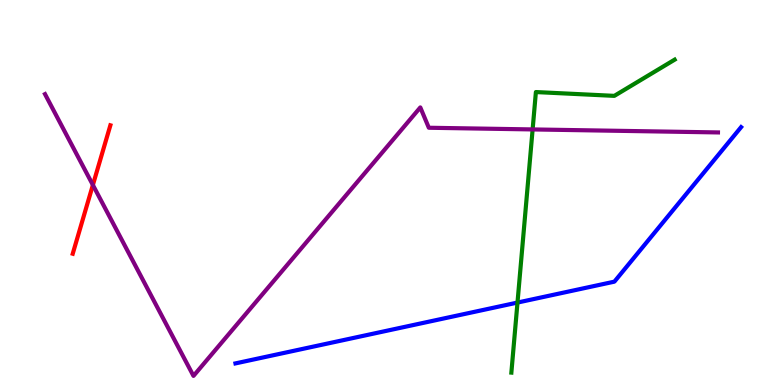[{'lines': ['blue', 'red'], 'intersections': []}, {'lines': ['green', 'red'], 'intersections': []}, {'lines': ['purple', 'red'], 'intersections': [{'x': 1.2, 'y': 5.2}]}, {'lines': ['blue', 'green'], 'intersections': [{'x': 6.68, 'y': 2.14}]}, {'lines': ['blue', 'purple'], 'intersections': []}, {'lines': ['green', 'purple'], 'intersections': [{'x': 6.87, 'y': 6.64}]}]